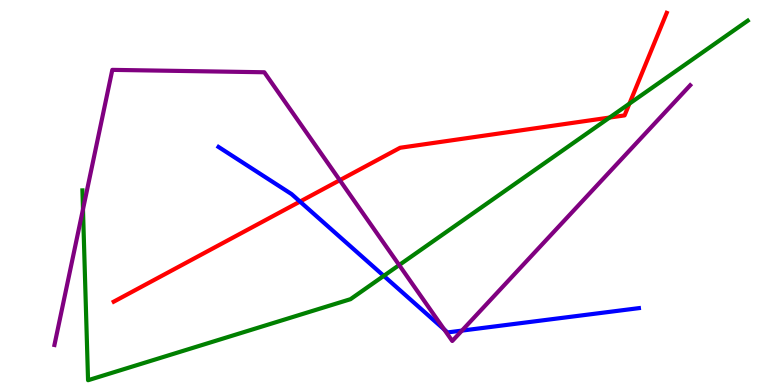[{'lines': ['blue', 'red'], 'intersections': [{'x': 3.87, 'y': 4.76}]}, {'lines': ['green', 'red'], 'intersections': [{'x': 7.87, 'y': 6.95}, {'x': 8.12, 'y': 7.31}]}, {'lines': ['purple', 'red'], 'intersections': [{'x': 4.38, 'y': 5.32}]}, {'lines': ['blue', 'green'], 'intersections': [{'x': 4.95, 'y': 2.83}]}, {'lines': ['blue', 'purple'], 'intersections': [{'x': 5.73, 'y': 1.44}, {'x': 5.96, 'y': 1.41}]}, {'lines': ['green', 'purple'], 'intersections': [{'x': 1.07, 'y': 4.56}, {'x': 5.15, 'y': 3.12}]}]